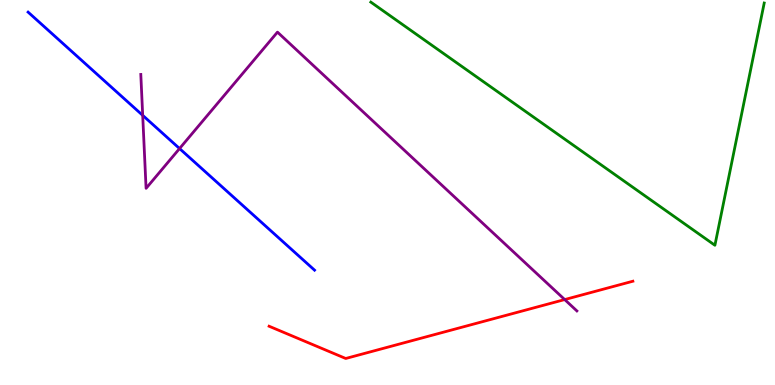[{'lines': ['blue', 'red'], 'intersections': []}, {'lines': ['green', 'red'], 'intersections': []}, {'lines': ['purple', 'red'], 'intersections': [{'x': 7.29, 'y': 2.22}]}, {'lines': ['blue', 'green'], 'intersections': []}, {'lines': ['blue', 'purple'], 'intersections': [{'x': 1.84, 'y': 7.0}, {'x': 2.32, 'y': 6.14}]}, {'lines': ['green', 'purple'], 'intersections': []}]